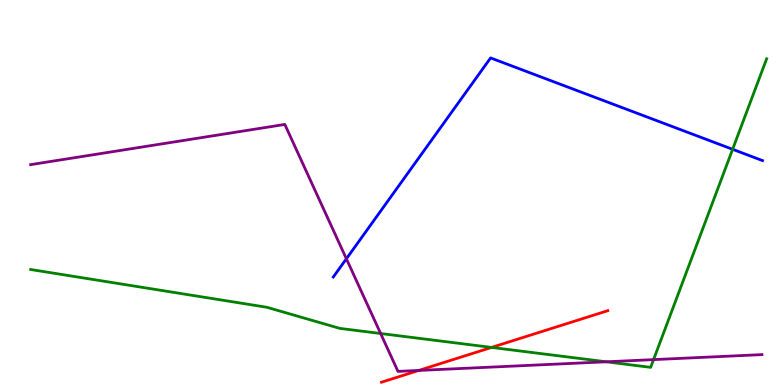[{'lines': ['blue', 'red'], 'intersections': []}, {'lines': ['green', 'red'], 'intersections': [{'x': 6.34, 'y': 0.976}]}, {'lines': ['purple', 'red'], 'intersections': [{'x': 5.4, 'y': 0.378}]}, {'lines': ['blue', 'green'], 'intersections': [{'x': 9.45, 'y': 6.12}]}, {'lines': ['blue', 'purple'], 'intersections': [{'x': 4.47, 'y': 3.28}]}, {'lines': ['green', 'purple'], 'intersections': [{'x': 4.91, 'y': 1.34}, {'x': 7.82, 'y': 0.603}, {'x': 8.43, 'y': 0.659}]}]